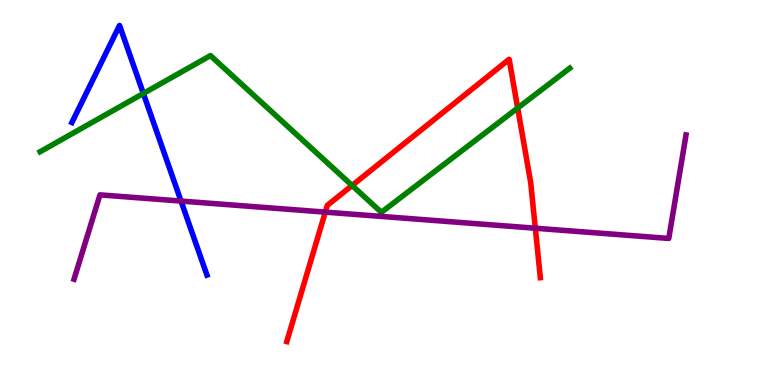[{'lines': ['blue', 'red'], 'intersections': []}, {'lines': ['green', 'red'], 'intersections': [{'x': 4.54, 'y': 5.18}, {'x': 6.68, 'y': 7.19}]}, {'lines': ['purple', 'red'], 'intersections': [{'x': 4.2, 'y': 4.49}, {'x': 6.91, 'y': 4.07}]}, {'lines': ['blue', 'green'], 'intersections': [{'x': 1.85, 'y': 7.57}]}, {'lines': ['blue', 'purple'], 'intersections': [{'x': 2.34, 'y': 4.78}]}, {'lines': ['green', 'purple'], 'intersections': []}]